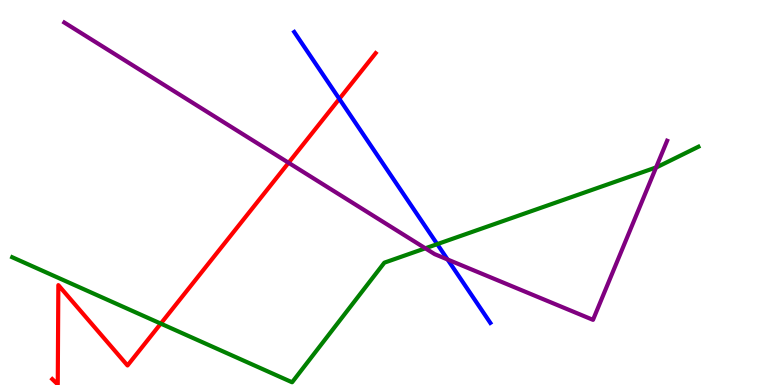[{'lines': ['blue', 'red'], 'intersections': [{'x': 4.38, 'y': 7.43}]}, {'lines': ['green', 'red'], 'intersections': [{'x': 2.07, 'y': 1.59}]}, {'lines': ['purple', 'red'], 'intersections': [{'x': 3.72, 'y': 5.77}]}, {'lines': ['blue', 'green'], 'intersections': [{'x': 5.64, 'y': 3.66}]}, {'lines': ['blue', 'purple'], 'intersections': [{'x': 5.78, 'y': 3.26}]}, {'lines': ['green', 'purple'], 'intersections': [{'x': 5.49, 'y': 3.55}, {'x': 8.47, 'y': 5.65}]}]